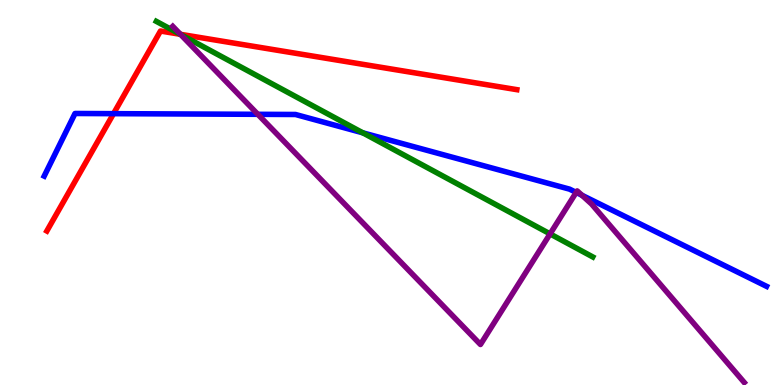[{'lines': ['blue', 'red'], 'intersections': [{'x': 1.46, 'y': 7.05}]}, {'lines': ['green', 'red'], 'intersections': [{'x': 2.33, 'y': 9.11}]}, {'lines': ['purple', 'red'], 'intersections': [{'x': 2.33, 'y': 9.11}]}, {'lines': ['blue', 'green'], 'intersections': [{'x': 4.68, 'y': 6.55}]}, {'lines': ['blue', 'purple'], 'intersections': [{'x': 3.33, 'y': 7.03}, {'x': 7.43, 'y': 5.0}, {'x': 7.51, 'y': 4.93}]}, {'lines': ['green', 'purple'], 'intersections': [{'x': 2.33, 'y': 9.1}, {'x': 7.1, 'y': 3.92}]}]